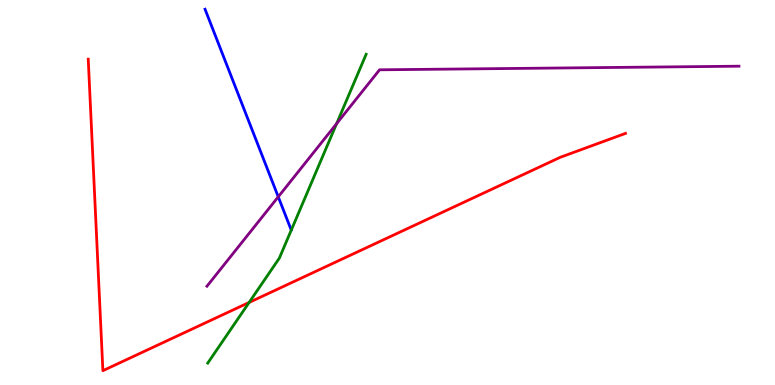[{'lines': ['blue', 'red'], 'intersections': []}, {'lines': ['green', 'red'], 'intersections': [{'x': 3.21, 'y': 2.14}]}, {'lines': ['purple', 'red'], 'intersections': []}, {'lines': ['blue', 'green'], 'intersections': []}, {'lines': ['blue', 'purple'], 'intersections': [{'x': 3.59, 'y': 4.89}]}, {'lines': ['green', 'purple'], 'intersections': [{'x': 4.34, 'y': 6.79}]}]